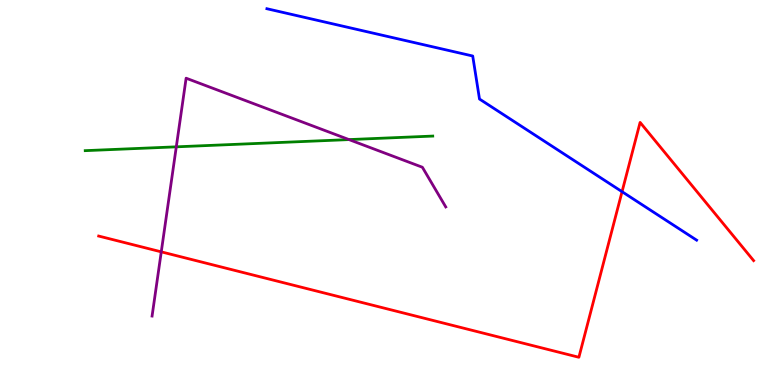[{'lines': ['blue', 'red'], 'intersections': [{'x': 8.03, 'y': 5.02}]}, {'lines': ['green', 'red'], 'intersections': []}, {'lines': ['purple', 'red'], 'intersections': [{'x': 2.08, 'y': 3.46}]}, {'lines': ['blue', 'green'], 'intersections': []}, {'lines': ['blue', 'purple'], 'intersections': []}, {'lines': ['green', 'purple'], 'intersections': [{'x': 2.27, 'y': 6.19}, {'x': 4.5, 'y': 6.37}]}]